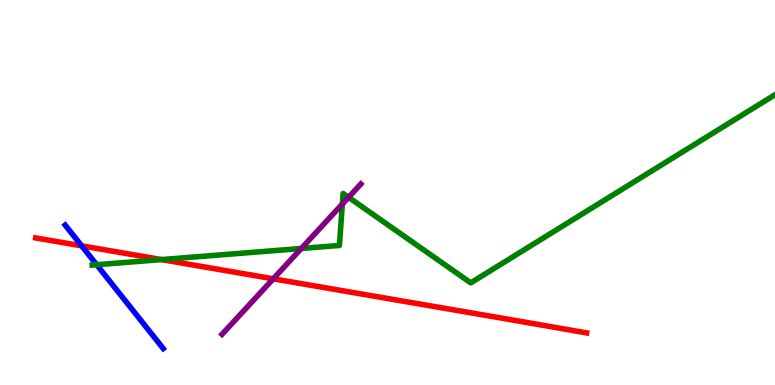[{'lines': ['blue', 'red'], 'intersections': [{'x': 1.05, 'y': 3.61}]}, {'lines': ['green', 'red'], 'intersections': [{'x': 2.08, 'y': 3.26}]}, {'lines': ['purple', 'red'], 'intersections': [{'x': 3.53, 'y': 2.76}]}, {'lines': ['blue', 'green'], 'intersections': [{'x': 1.25, 'y': 3.12}]}, {'lines': ['blue', 'purple'], 'intersections': []}, {'lines': ['green', 'purple'], 'intersections': [{'x': 3.89, 'y': 3.55}, {'x': 4.42, 'y': 4.7}, {'x': 4.5, 'y': 4.88}]}]